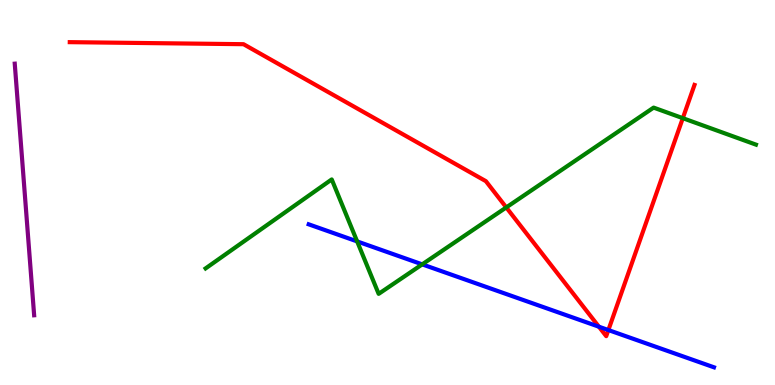[{'lines': ['blue', 'red'], 'intersections': [{'x': 7.73, 'y': 1.51}, {'x': 7.85, 'y': 1.43}]}, {'lines': ['green', 'red'], 'intersections': [{'x': 6.53, 'y': 4.61}, {'x': 8.81, 'y': 6.93}]}, {'lines': ['purple', 'red'], 'intersections': []}, {'lines': ['blue', 'green'], 'intersections': [{'x': 4.61, 'y': 3.73}, {'x': 5.45, 'y': 3.13}]}, {'lines': ['blue', 'purple'], 'intersections': []}, {'lines': ['green', 'purple'], 'intersections': []}]